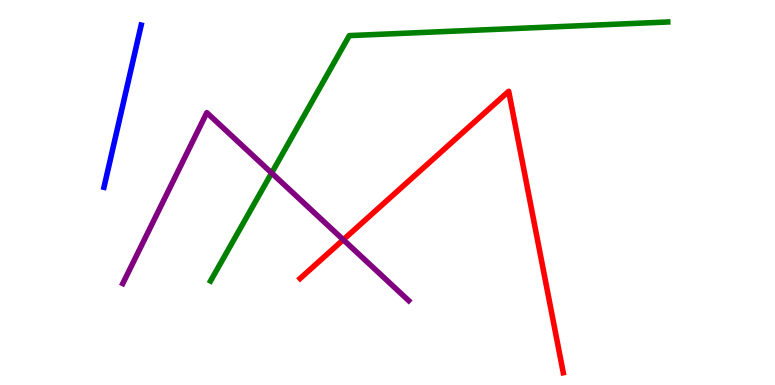[{'lines': ['blue', 'red'], 'intersections': []}, {'lines': ['green', 'red'], 'intersections': []}, {'lines': ['purple', 'red'], 'intersections': [{'x': 4.43, 'y': 3.77}]}, {'lines': ['blue', 'green'], 'intersections': []}, {'lines': ['blue', 'purple'], 'intersections': []}, {'lines': ['green', 'purple'], 'intersections': [{'x': 3.5, 'y': 5.51}]}]